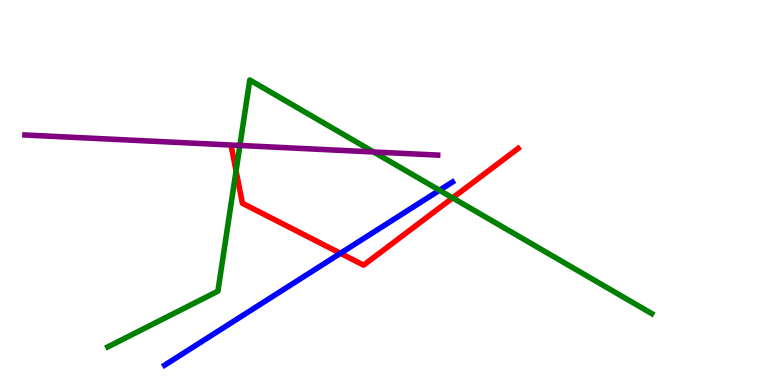[{'lines': ['blue', 'red'], 'intersections': [{'x': 4.39, 'y': 3.42}]}, {'lines': ['green', 'red'], 'intersections': [{'x': 3.05, 'y': 5.56}, {'x': 5.84, 'y': 4.86}]}, {'lines': ['purple', 'red'], 'intersections': []}, {'lines': ['blue', 'green'], 'intersections': [{'x': 5.67, 'y': 5.06}]}, {'lines': ['blue', 'purple'], 'intersections': []}, {'lines': ['green', 'purple'], 'intersections': [{'x': 3.1, 'y': 6.22}, {'x': 4.82, 'y': 6.05}]}]